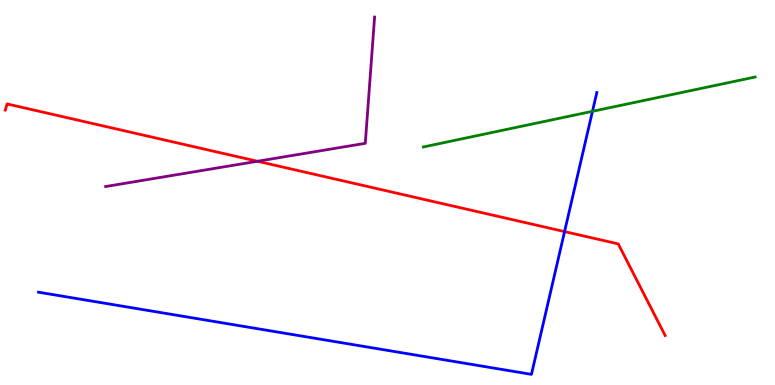[{'lines': ['blue', 'red'], 'intersections': [{'x': 7.28, 'y': 3.98}]}, {'lines': ['green', 'red'], 'intersections': []}, {'lines': ['purple', 'red'], 'intersections': [{'x': 3.32, 'y': 5.81}]}, {'lines': ['blue', 'green'], 'intersections': [{'x': 7.64, 'y': 7.11}]}, {'lines': ['blue', 'purple'], 'intersections': []}, {'lines': ['green', 'purple'], 'intersections': []}]